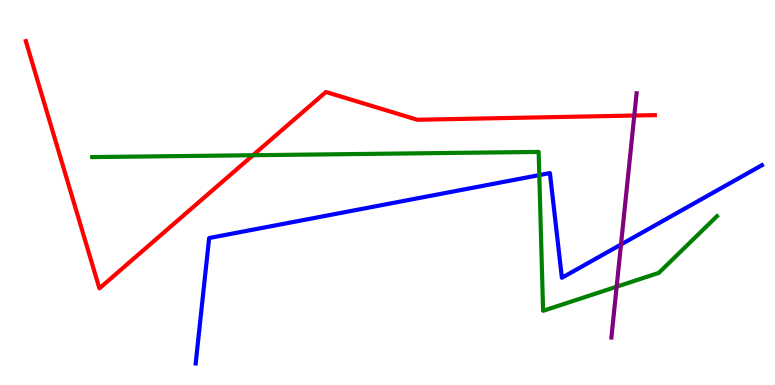[{'lines': ['blue', 'red'], 'intersections': []}, {'lines': ['green', 'red'], 'intersections': [{'x': 3.26, 'y': 5.97}]}, {'lines': ['purple', 'red'], 'intersections': [{'x': 8.18, 'y': 7.0}]}, {'lines': ['blue', 'green'], 'intersections': [{'x': 6.96, 'y': 5.45}]}, {'lines': ['blue', 'purple'], 'intersections': [{'x': 8.01, 'y': 3.65}]}, {'lines': ['green', 'purple'], 'intersections': [{'x': 7.96, 'y': 2.55}]}]